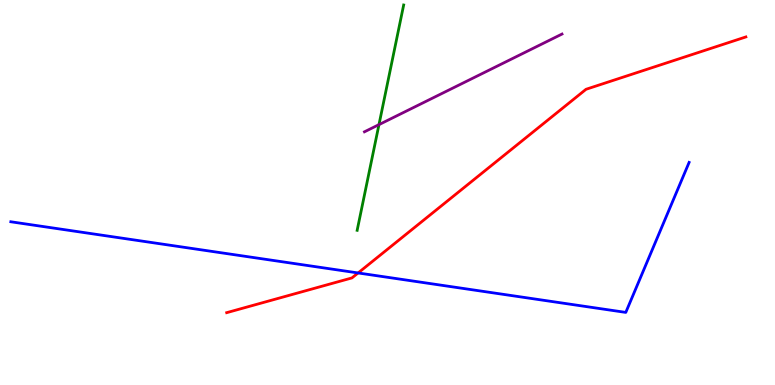[{'lines': ['blue', 'red'], 'intersections': [{'x': 4.62, 'y': 2.91}]}, {'lines': ['green', 'red'], 'intersections': []}, {'lines': ['purple', 'red'], 'intersections': []}, {'lines': ['blue', 'green'], 'intersections': []}, {'lines': ['blue', 'purple'], 'intersections': []}, {'lines': ['green', 'purple'], 'intersections': [{'x': 4.89, 'y': 6.76}]}]